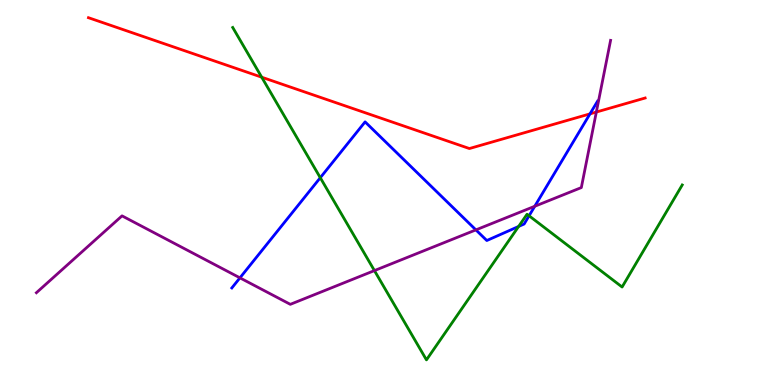[{'lines': ['blue', 'red'], 'intersections': [{'x': 7.61, 'y': 7.04}]}, {'lines': ['green', 'red'], 'intersections': [{'x': 3.38, 'y': 7.99}]}, {'lines': ['purple', 'red'], 'intersections': [{'x': 7.69, 'y': 7.09}]}, {'lines': ['blue', 'green'], 'intersections': [{'x': 4.13, 'y': 5.38}, {'x': 6.69, 'y': 4.12}, {'x': 6.83, 'y': 4.4}]}, {'lines': ['blue', 'purple'], 'intersections': [{'x': 3.1, 'y': 2.78}, {'x': 6.14, 'y': 4.03}, {'x': 6.9, 'y': 4.64}]}, {'lines': ['green', 'purple'], 'intersections': [{'x': 4.83, 'y': 2.97}]}]